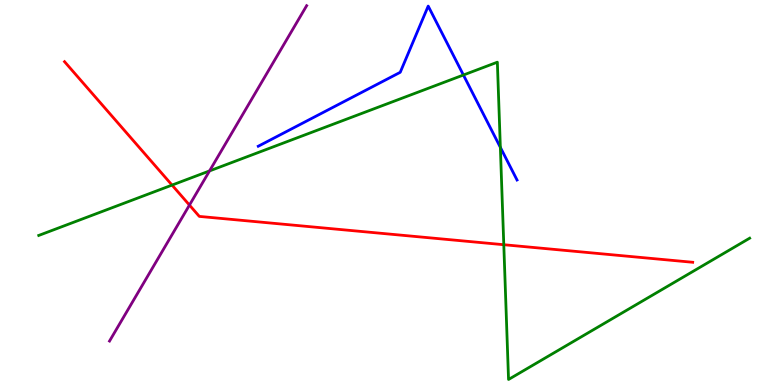[{'lines': ['blue', 'red'], 'intersections': []}, {'lines': ['green', 'red'], 'intersections': [{'x': 2.22, 'y': 5.19}, {'x': 6.5, 'y': 3.64}]}, {'lines': ['purple', 'red'], 'intersections': [{'x': 2.44, 'y': 4.67}]}, {'lines': ['blue', 'green'], 'intersections': [{'x': 5.98, 'y': 8.05}, {'x': 6.46, 'y': 6.17}]}, {'lines': ['blue', 'purple'], 'intersections': []}, {'lines': ['green', 'purple'], 'intersections': [{'x': 2.7, 'y': 5.56}]}]